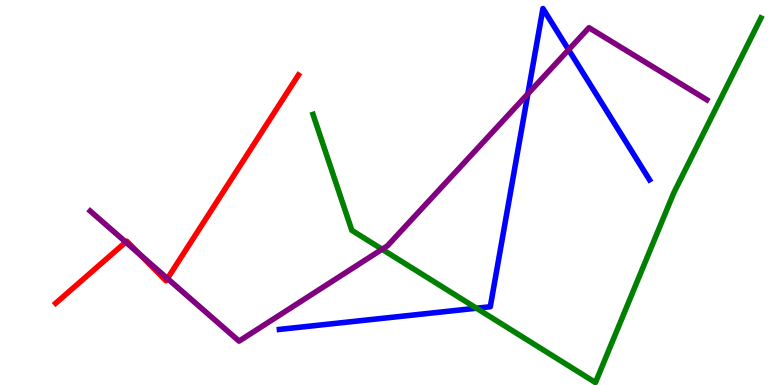[{'lines': ['blue', 'red'], 'intersections': []}, {'lines': ['green', 'red'], 'intersections': []}, {'lines': ['purple', 'red'], 'intersections': [{'x': 1.62, 'y': 3.71}, {'x': 1.81, 'y': 3.39}, {'x': 2.16, 'y': 2.77}]}, {'lines': ['blue', 'green'], 'intersections': [{'x': 6.15, 'y': 1.99}]}, {'lines': ['blue', 'purple'], 'intersections': [{'x': 6.81, 'y': 7.56}, {'x': 7.34, 'y': 8.71}]}, {'lines': ['green', 'purple'], 'intersections': [{'x': 4.93, 'y': 3.53}]}]